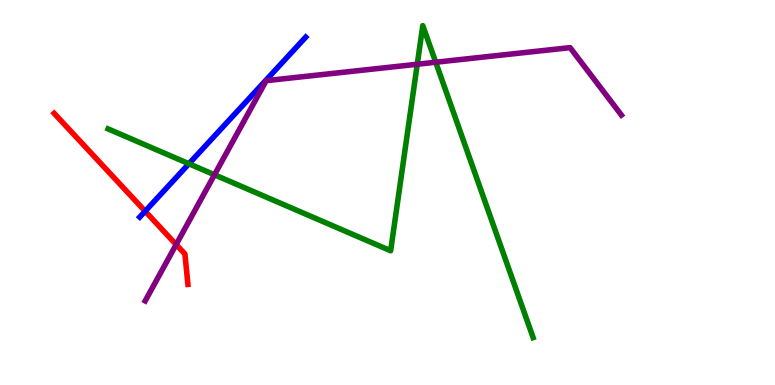[{'lines': ['blue', 'red'], 'intersections': [{'x': 1.87, 'y': 4.51}]}, {'lines': ['green', 'red'], 'intersections': []}, {'lines': ['purple', 'red'], 'intersections': [{'x': 2.27, 'y': 3.65}]}, {'lines': ['blue', 'green'], 'intersections': [{'x': 2.44, 'y': 5.75}]}, {'lines': ['blue', 'purple'], 'intersections': []}, {'lines': ['green', 'purple'], 'intersections': [{'x': 2.77, 'y': 5.46}, {'x': 5.38, 'y': 8.33}, {'x': 5.62, 'y': 8.38}]}]